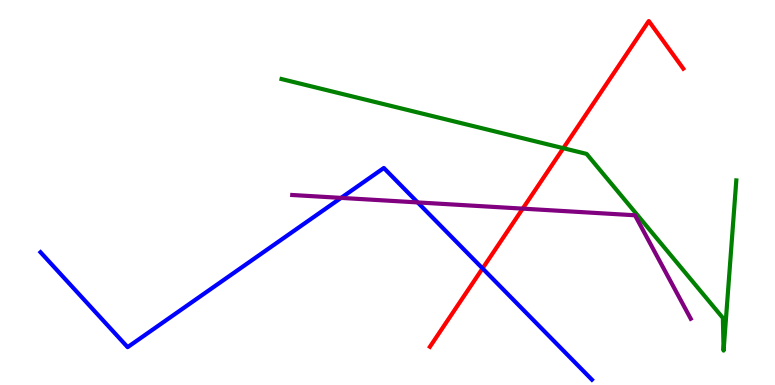[{'lines': ['blue', 'red'], 'intersections': [{'x': 6.23, 'y': 3.03}]}, {'lines': ['green', 'red'], 'intersections': [{'x': 7.27, 'y': 6.15}]}, {'lines': ['purple', 'red'], 'intersections': [{'x': 6.74, 'y': 4.58}]}, {'lines': ['blue', 'green'], 'intersections': []}, {'lines': ['blue', 'purple'], 'intersections': [{'x': 4.4, 'y': 4.86}, {'x': 5.39, 'y': 4.74}]}, {'lines': ['green', 'purple'], 'intersections': []}]